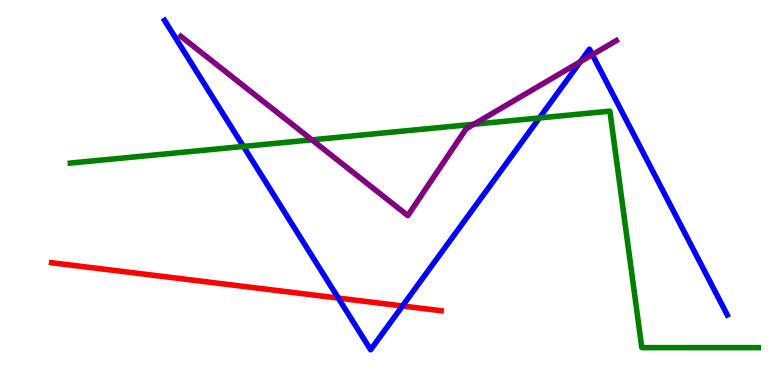[{'lines': ['blue', 'red'], 'intersections': [{'x': 4.37, 'y': 2.26}, {'x': 5.19, 'y': 2.05}]}, {'lines': ['green', 'red'], 'intersections': []}, {'lines': ['purple', 'red'], 'intersections': []}, {'lines': ['blue', 'green'], 'intersections': [{'x': 3.14, 'y': 6.2}, {'x': 6.96, 'y': 6.94}]}, {'lines': ['blue', 'purple'], 'intersections': [{'x': 7.49, 'y': 8.4}, {'x': 7.64, 'y': 8.58}]}, {'lines': ['green', 'purple'], 'intersections': [{'x': 4.02, 'y': 6.37}, {'x': 6.11, 'y': 6.77}]}]